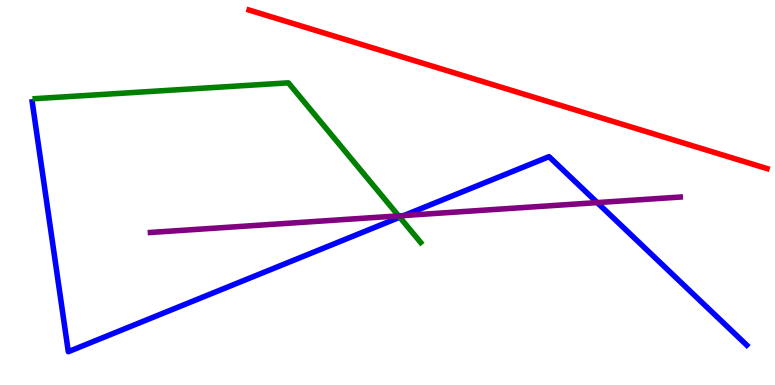[{'lines': ['blue', 'red'], 'intersections': []}, {'lines': ['green', 'red'], 'intersections': []}, {'lines': ['purple', 'red'], 'intersections': []}, {'lines': ['blue', 'green'], 'intersections': [{'x': 5.16, 'y': 4.36}]}, {'lines': ['blue', 'purple'], 'intersections': [{'x': 5.21, 'y': 4.4}, {'x': 7.71, 'y': 4.74}]}, {'lines': ['green', 'purple'], 'intersections': [{'x': 5.14, 'y': 4.39}]}]